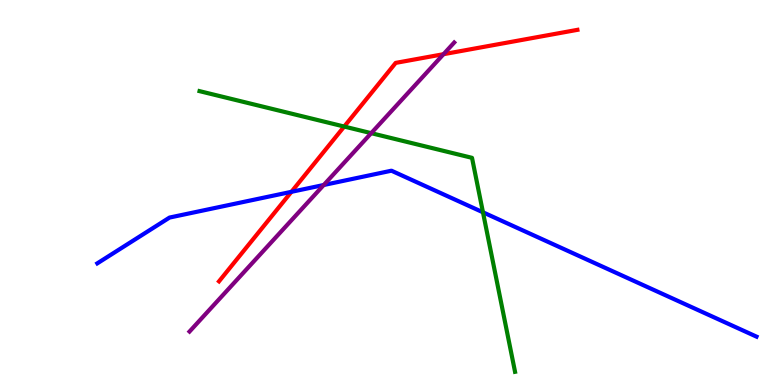[{'lines': ['blue', 'red'], 'intersections': [{'x': 3.76, 'y': 5.02}]}, {'lines': ['green', 'red'], 'intersections': [{'x': 4.44, 'y': 6.71}]}, {'lines': ['purple', 'red'], 'intersections': [{'x': 5.72, 'y': 8.59}]}, {'lines': ['blue', 'green'], 'intersections': [{'x': 6.23, 'y': 4.49}]}, {'lines': ['blue', 'purple'], 'intersections': [{'x': 4.18, 'y': 5.19}]}, {'lines': ['green', 'purple'], 'intersections': [{'x': 4.79, 'y': 6.54}]}]